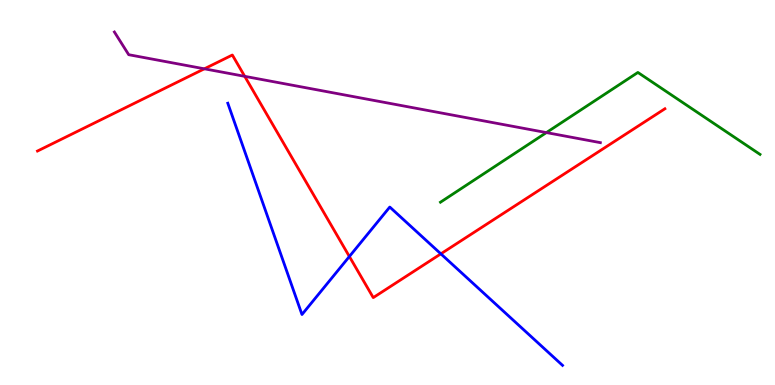[{'lines': ['blue', 'red'], 'intersections': [{'x': 4.51, 'y': 3.34}, {'x': 5.69, 'y': 3.41}]}, {'lines': ['green', 'red'], 'intersections': []}, {'lines': ['purple', 'red'], 'intersections': [{'x': 2.64, 'y': 8.21}, {'x': 3.16, 'y': 8.02}]}, {'lines': ['blue', 'green'], 'intersections': []}, {'lines': ['blue', 'purple'], 'intersections': []}, {'lines': ['green', 'purple'], 'intersections': [{'x': 7.05, 'y': 6.56}]}]